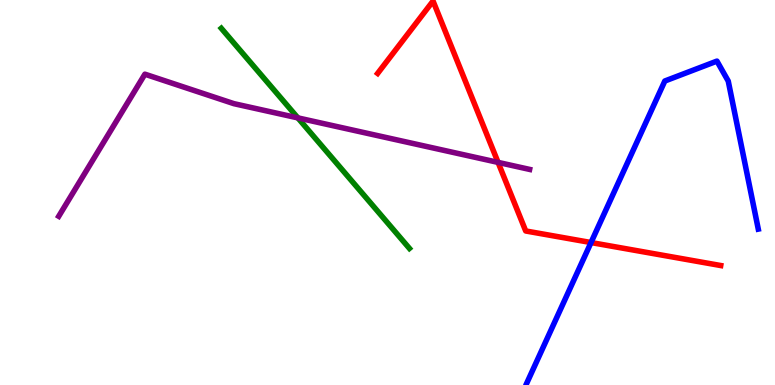[{'lines': ['blue', 'red'], 'intersections': [{'x': 7.63, 'y': 3.7}]}, {'lines': ['green', 'red'], 'intersections': []}, {'lines': ['purple', 'red'], 'intersections': [{'x': 6.43, 'y': 5.78}]}, {'lines': ['blue', 'green'], 'intersections': []}, {'lines': ['blue', 'purple'], 'intersections': []}, {'lines': ['green', 'purple'], 'intersections': [{'x': 3.84, 'y': 6.94}]}]